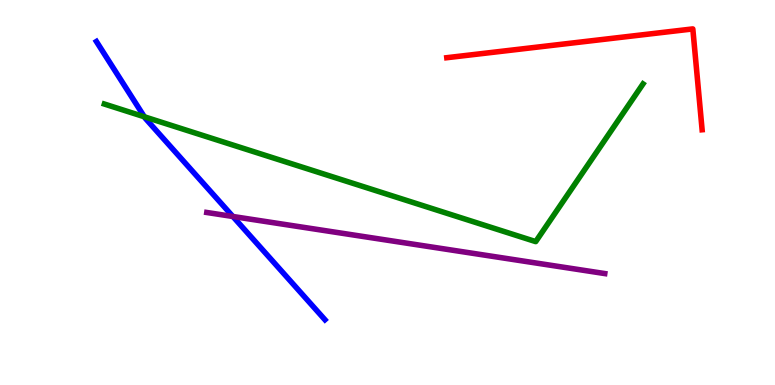[{'lines': ['blue', 'red'], 'intersections': []}, {'lines': ['green', 'red'], 'intersections': []}, {'lines': ['purple', 'red'], 'intersections': []}, {'lines': ['blue', 'green'], 'intersections': [{'x': 1.86, 'y': 6.97}]}, {'lines': ['blue', 'purple'], 'intersections': [{'x': 3.0, 'y': 4.38}]}, {'lines': ['green', 'purple'], 'intersections': []}]